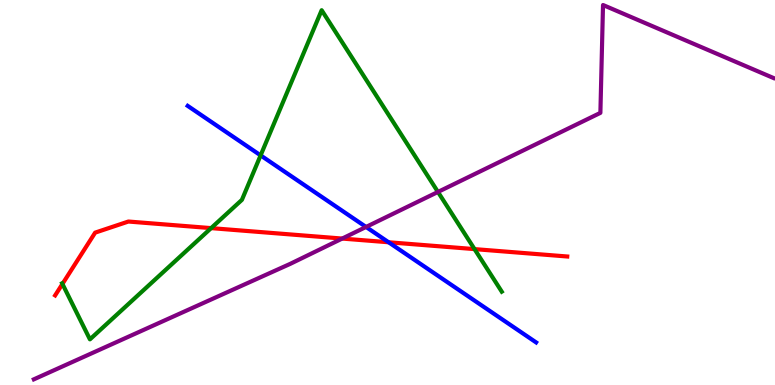[{'lines': ['blue', 'red'], 'intersections': [{'x': 5.01, 'y': 3.71}]}, {'lines': ['green', 'red'], 'intersections': [{'x': 0.806, 'y': 2.63}, {'x': 2.72, 'y': 4.07}, {'x': 6.12, 'y': 3.53}]}, {'lines': ['purple', 'red'], 'intersections': [{'x': 4.42, 'y': 3.8}]}, {'lines': ['blue', 'green'], 'intersections': [{'x': 3.36, 'y': 5.96}]}, {'lines': ['blue', 'purple'], 'intersections': [{'x': 4.72, 'y': 4.11}]}, {'lines': ['green', 'purple'], 'intersections': [{'x': 5.65, 'y': 5.01}]}]